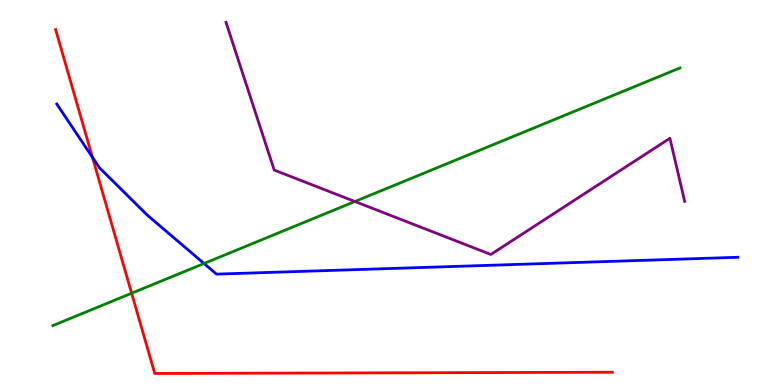[{'lines': ['blue', 'red'], 'intersections': [{'x': 1.19, 'y': 5.91}]}, {'lines': ['green', 'red'], 'intersections': [{'x': 1.7, 'y': 2.38}]}, {'lines': ['purple', 'red'], 'intersections': []}, {'lines': ['blue', 'green'], 'intersections': [{'x': 2.63, 'y': 3.16}]}, {'lines': ['blue', 'purple'], 'intersections': []}, {'lines': ['green', 'purple'], 'intersections': [{'x': 4.58, 'y': 4.77}]}]